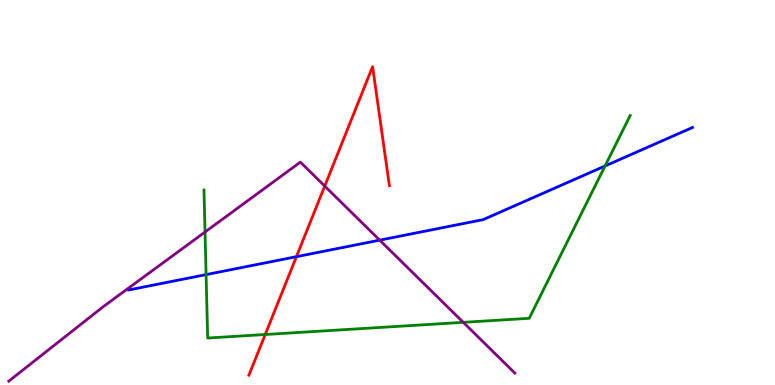[{'lines': ['blue', 'red'], 'intersections': [{'x': 3.82, 'y': 3.33}]}, {'lines': ['green', 'red'], 'intersections': [{'x': 3.42, 'y': 1.31}]}, {'lines': ['purple', 'red'], 'intersections': [{'x': 4.19, 'y': 5.17}]}, {'lines': ['blue', 'green'], 'intersections': [{'x': 2.66, 'y': 2.87}, {'x': 7.81, 'y': 5.69}]}, {'lines': ['blue', 'purple'], 'intersections': [{'x': 4.9, 'y': 3.76}]}, {'lines': ['green', 'purple'], 'intersections': [{'x': 2.65, 'y': 3.97}, {'x': 5.98, 'y': 1.63}]}]